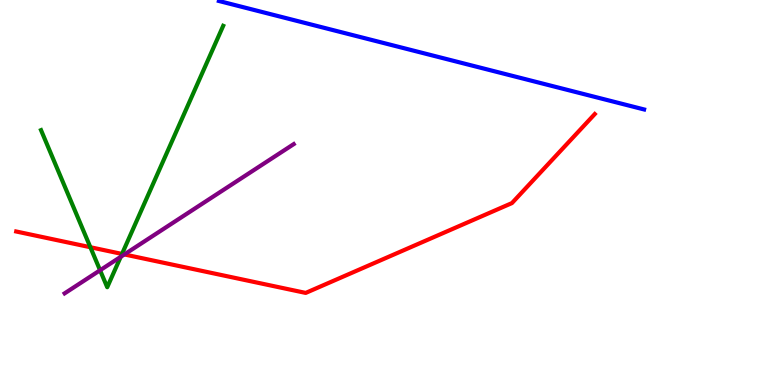[{'lines': ['blue', 'red'], 'intersections': []}, {'lines': ['green', 'red'], 'intersections': [{'x': 1.17, 'y': 3.58}, {'x': 1.57, 'y': 3.4}]}, {'lines': ['purple', 'red'], 'intersections': [{'x': 1.6, 'y': 3.39}]}, {'lines': ['blue', 'green'], 'intersections': []}, {'lines': ['blue', 'purple'], 'intersections': []}, {'lines': ['green', 'purple'], 'intersections': [{'x': 1.29, 'y': 2.98}, {'x': 1.56, 'y': 3.33}]}]